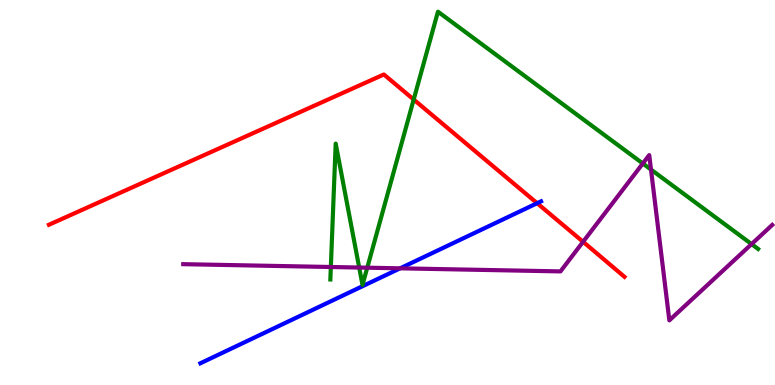[{'lines': ['blue', 'red'], 'intersections': [{'x': 6.93, 'y': 4.72}]}, {'lines': ['green', 'red'], 'intersections': [{'x': 5.34, 'y': 7.41}]}, {'lines': ['purple', 'red'], 'intersections': [{'x': 7.52, 'y': 3.72}]}, {'lines': ['blue', 'green'], 'intersections': []}, {'lines': ['blue', 'purple'], 'intersections': [{'x': 5.16, 'y': 3.03}]}, {'lines': ['green', 'purple'], 'intersections': [{'x': 4.27, 'y': 3.06}, {'x': 4.63, 'y': 3.05}, {'x': 4.74, 'y': 3.05}, {'x': 8.29, 'y': 5.75}, {'x': 8.4, 'y': 5.6}, {'x': 9.7, 'y': 3.66}]}]